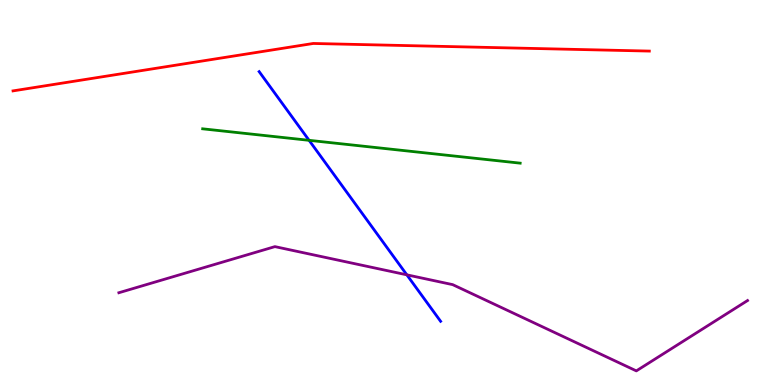[{'lines': ['blue', 'red'], 'intersections': []}, {'lines': ['green', 'red'], 'intersections': []}, {'lines': ['purple', 'red'], 'intersections': []}, {'lines': ['blue', 'green'], 'intersections': [{'x': 3.99, 'y': 6.36}]}, {'lines': ['blue', 'purple'], 'intersections': [{'x': 5.25, 'y': 2.86}]}, {'lines': ['green', 'purple'], 'intersections': []}]